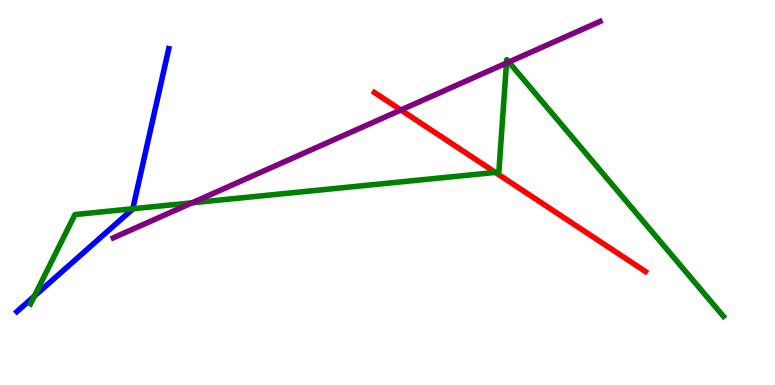[{'lines': ['blue', 'red'], 'intersections': []}, {'lines': ['green', 'red'], 'intersections': [{'x': 6.39, 'y': 5.52}]}, {'lines': ['purple', 'red'], 'intersections': [{'x': 5.17, 'y': 7.14}]}, {'lines': ['blue', 'green'], 'intersections': [{'x': 0.443, 'y': 2.31}, {'x': 1.71, 'y': 4.58}]}, {'lines': ['blue', 'purple'], 'intersections': []}, {'lines': ['green', 'purple'], 'intersections': [{'x': 2.48, 'y': 4.73}, {'x': 6.54, 'y': 8.36}, {'x': 6.56, 'y': 8.39}]}]